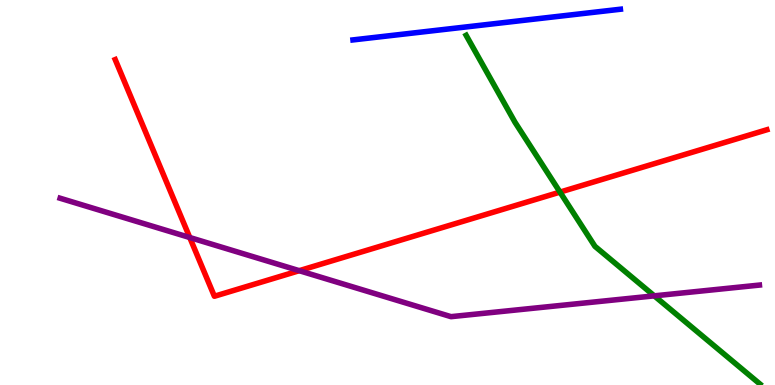[{'lines': ['blue', 'red'], 'intersections': []}, {'lines': ['green', 'red'], 'intersections': [{'x': 7.23, 'y': 5.01}]}, {'lines': ['purple', 'red'], 'intersections': [{'x': 2.45, 'y': 3.83}, {'x': 3.86, 'y': 2.97}]}, {'lines': ['blue', 'green'], 'intersections': []}, {'lines': ['blue', 'purple'], 'intersections': []}, {'lines': ['green', 'purple'], 'intersections': [{'x': 8.44, 'y': 2.32}]}]